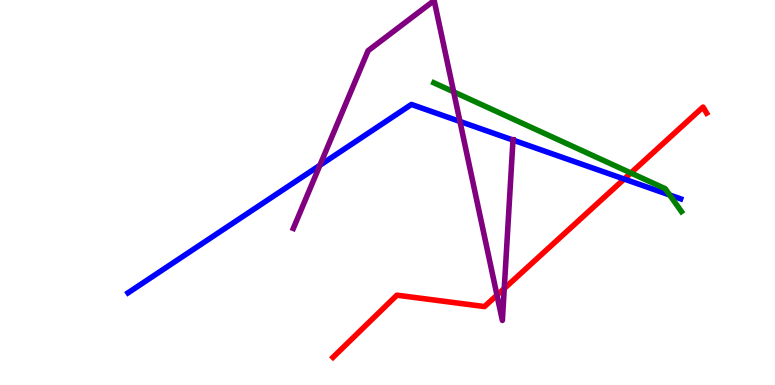[{'lines': ['blue', 'red'], 'intersections': [{'x': 8.05, 'y': 5.35}]}, {'lines': ['green', 'red'], 'intersections': [{'x': 8.14, 'y': 5.51}]}, {'lines': ['purple', 'red'], 'intersections': [{'x': 6.41, 'y': 2.33}, {'x': 6.51, 'y': 2.51}]}, {'lines': ['blue', 'green'], 'intersections': [{'x': 8.64, 'y': 4.94}]}, {'lines': ['blue', 'purple'], 'intersections': [{'x': 4.13, 'y': 5.71}, {'x': 5.93, 'y': 6.84}, {'x': 6.62, 'y': 6.36}]}, {'lines': ['green', 'purple'], 'intersections': [{'x': 5.85, 'y': 7.61}]}]